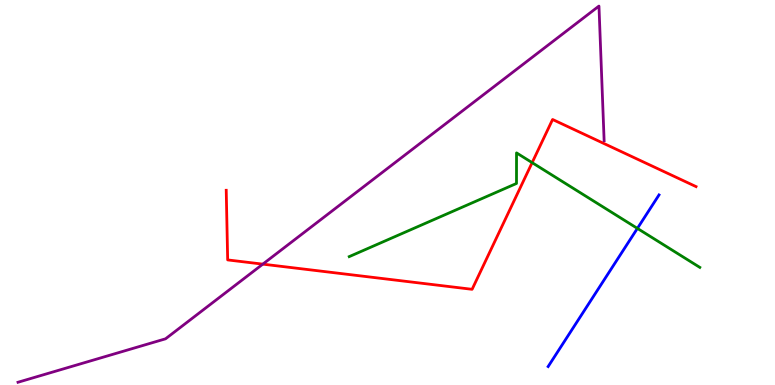[{'lines': ['blue', 'red'], 'intersections': []}, {'lines': ['green', 'red'], 'intersections': [{'x': 6.87, 'y': 5.78}]}, {'lines': ['purple', 'red'], 'intersections': [{'x': 3.39, 'y': 3.14}]}, {'lines': ['blue', 'green'], 'intersections': [{'x': 8.22, 'y': 4.07}]}, {'lines': ['blue', 'purple'], 'intersections': []}, {'lines': ['green', 'purple'], 'intersections': []}]